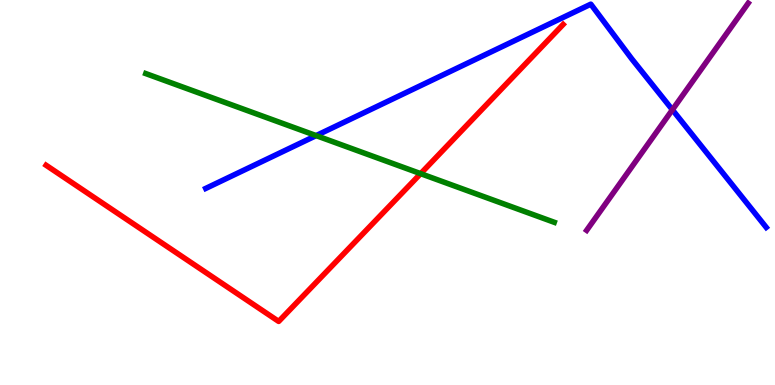[{'lines': ['blue', 'red'], 'intersections': []}, {'lines': ['green', 'red'], 'intersections': [{'x': 5.43, 'y': 5.49}]}, {'lines': ['purple', 'red'], 'intersections': []}, {'lines': ['blue', 'green'], 'intersections': [{'x': 4.08, 'y': 6.48}]}, {'lines': ['blue', 'purple'], 'intersections': [{'x': 8.68, 'y': 7.15}]}, {'lines': ['green', 'purple'], 'intersections': []}]